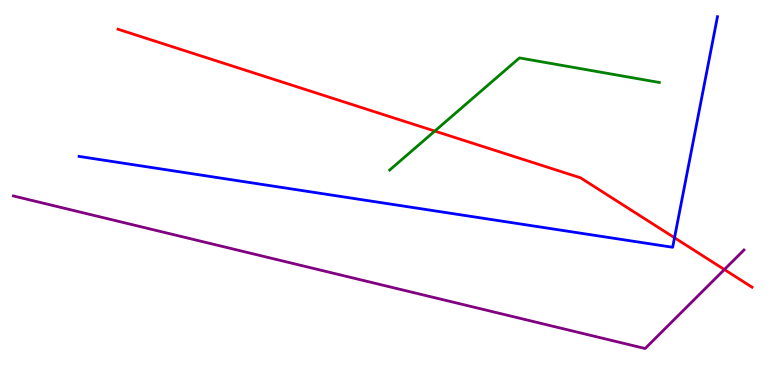[{'lines': ['blue', 'red'], 'intersections': [{'x': 8.7, 'y': 3.82}]}, {'lines': ['green', 'red'], 'intersections': [{'x': 5.61, 'y': 6.6}]}, {'lines': ['purple', 'red'], 'intersections': [{'x': 9.35, 'y': 3.0}]}, {'lines': ['blue', 'green'], 'intersections': []}, {'lines': ['blue', 'purple'], 'intersections': []}, {'lines': ['green', 'purple'], 'intersections': []}]